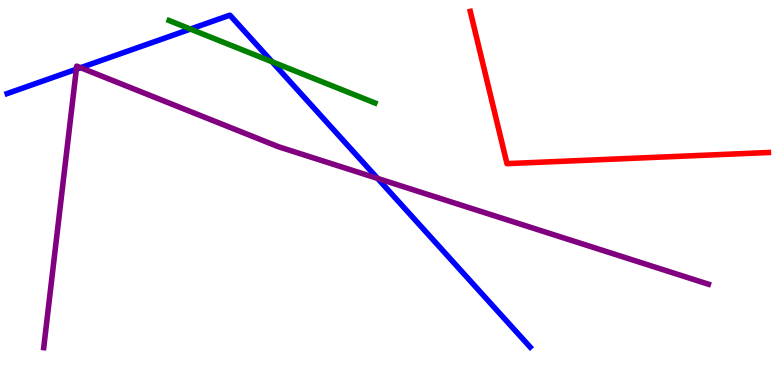[{'lines': ['blue', 'red'], 'intersections': []}, {'lines': ['green', 'red'], 'intersections': []}, {'lines': ['purple', 'red'], 'intersections': []}, {'lines': ['blue', 'green'], 'intersections': [{'x': 2.46, 'y': 9.24}, {'x': 3.51, 'y': 8.4}]}, {'lines': ['blue', 'purple'], 'intersections': [{'x': 0.985, 'y': 8.2}, {'x': 1.04, 'y': 8.24}, {'x': 4.87, 'y': 5.37}]}, {'lines': ['green', 'purple'], 'intersections': []}]